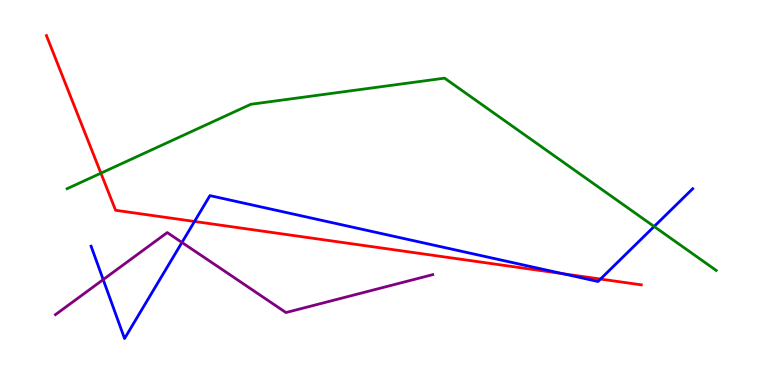[{'lines': ['blue', 'red'], 'intersections': [{'x': 2.51, 'y': 4.25}, {'x': 7.26, 'y': 2.89}, {'x': 7.75, 'y': 2.75}]}, {'lines': ['green', 'red'], 'intersections': [{'x': 1.3, 'y': 5.5}]}, {'lines': ['purple', 'red'], 'intersections': []}, {'lines': ['blue', 'green'], 'intersections': [{'x': 8.44, 'y': 4.12}]}, {'lines': ['blue', 'purple'], 'intersections': [{'x': 1.33, 'y': 2.74}, {'x': 2.35, 'y': 3.7}]}, {'lines': ['green', 'purple'], 'intersections': []}]